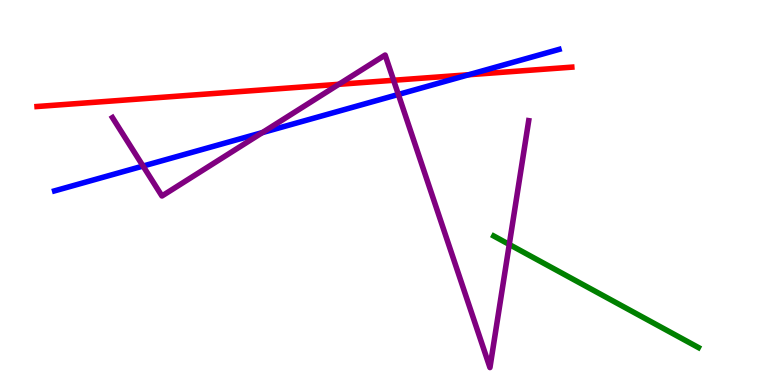[{'lines': ['blue', 'red'], 'intersections': [{'x': 6.05, 'y': 8.06}]}, {'lines': ['green', 'red'], 'intersections': []}, {'lines': ['purple', 'red'], 'intersections': [{'x': 4.37, 'y': 7.81}, {'x': 5.08, 'y': 7.92}]}, {'lines': ['blue', 'green'], 'intersections': []}, {'lines': ['blue', 'purple'], 'intersections': [{'x': 1.85, 'y': 5.69}, {'x': 3.38, 'y': 6.56}, {'x': 5.14, 'y': 7.55}]}, {'lines': ['green', 'purple'], 'intersections': [{'x': 6.57, 'y': 3.65}]}]